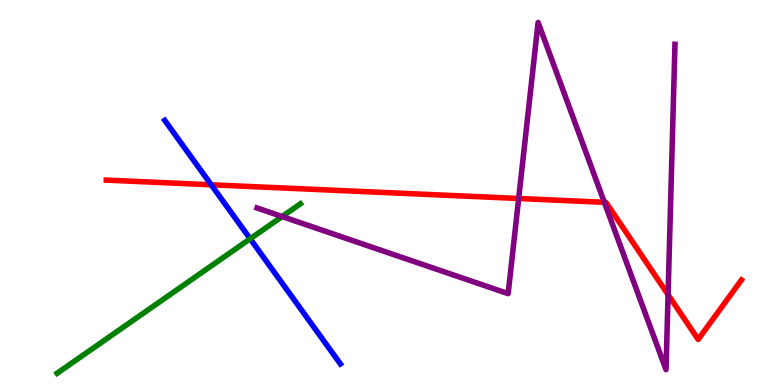[{'lines': ['blue', 'red'], 'intersections': [{'x': 2.73, 'y': 5.2}]}, {'lines': ['green', 'red'], 'intersections': []}, {'lines': ['purple', 'red'], 'intersections': [{'x': 6.69, 'y': 4.84}, {'x': 7.8, 'y': 4.75}, {'x': 8.62, 'y': 2.35}]}, {'lines': ['blue', 'green'], 'intersections': [{'x': 3.23, 'y': 3.8}]}, {'lines': ['blue', 'purple'], 'intersections': []}, {'lines': ['green', 'purple'], 'intersections': [{'x': 3.64, 'y': 4.38}]}]